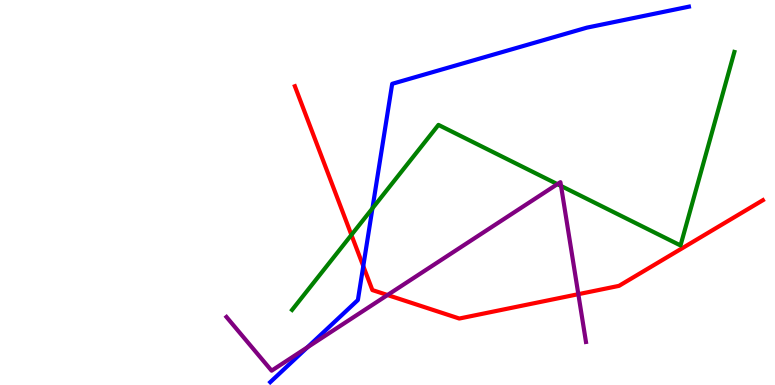[{'lines': ['blue', 'red'], 'intersections': [{'x': 4.69, 'y': 3.09}]}, {'lines': ['green', 'red'], 'intersections': [{'x': 4.53, 'y': 3.9}]}, {'lines': ['purple', 'red'], 'intersections': [{'x': 5.0, 'y': 2.34}, {'x': 7.46, 'y': 2.36}]}, {'lines': ['blue', 'green'], 'intersections': [{'x': 4.81, 'y': 4.59}]}, {'lines': ['blue', 'purple'], 'intersections': [{'x': 3.97, 'y': 0.98}]}, {'lines': ['green', 'purple'], 'intersections': [{'x': 7.19, 'y': 5.22}, {'x': 7.24, 'y': 5.17}]}]